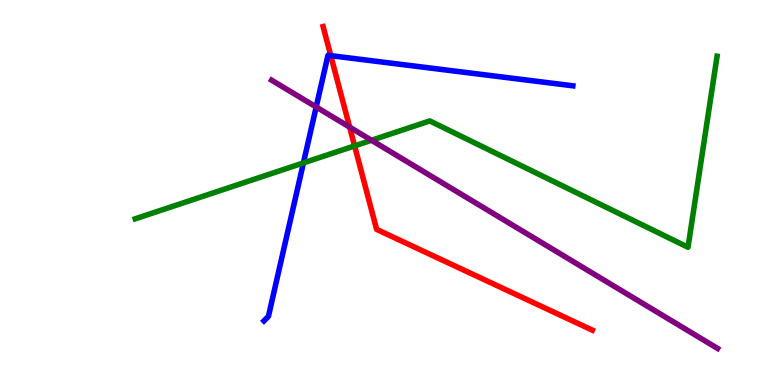[{'lines': ['blue', 'red'], 'intersections': [{'x': 4.27, 'y': 8.55}]}, {'lines': ['green', 'red'], 'intersections': [{'x': 4.58, 'y': 6.21}]}, {'lines': ['purple', 'red'], 'intersections': [{'x': 4.51, 'y': 6.7}]}, {'lines': ['blue', 'green'], 'intersections': [{'x': 3.92, 'y': 5.77}]}, {'lines': ['blue', 'purple'], 'intersections': [{'x': 4.08, 'y': 7.22}]}, {'lines': ['green', 'purple'], 'intersections': [{'x': 4.79, 'y': 6.36}]}]